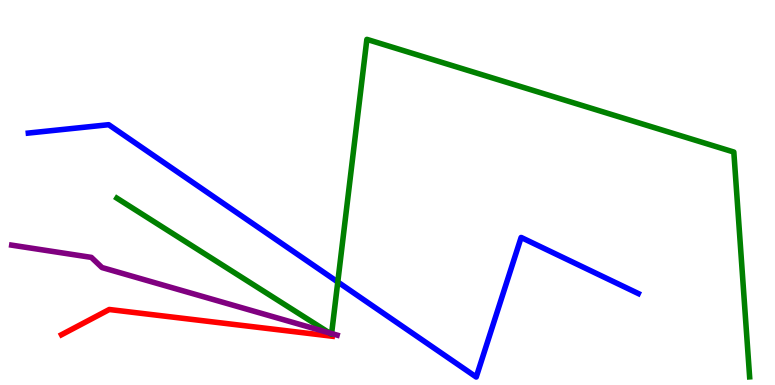[{'lines': ['blue', 'red'], 'intersections': []}, {'lines': ['green', 'red'], 'intersections': []}, {'lines': ['purple', 'red'], 'intersections': []}, {'lines': ['blue', 'green'], 'intersections': [{'x': 4.36, 'y': 2.68}]}, {'lines': ['blue', 'purple'], 'intersections': []}, {'lines': ['green', 'purple'], 'intersections': [{'x': 4.25, 'y': 1.35}, {'x': 4.28, 'y': 1.34}]}]